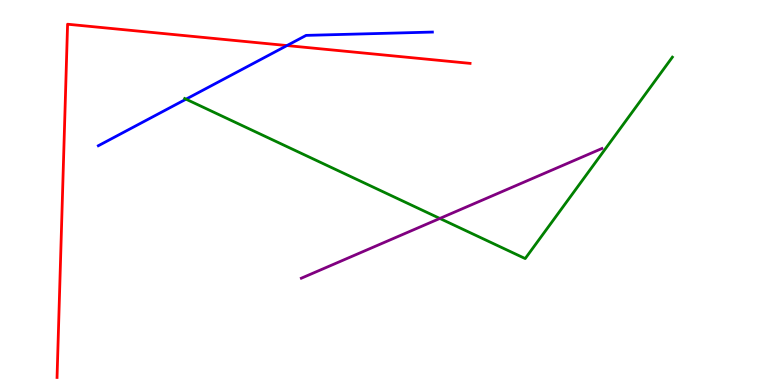[{'lines': ['blue', 'red'], 'intersections': [{'x': 3.7, 'y': 8.82}]}, {'lines': ['green', 'red'], 'intersections': []}, {'lines': ['purple', 'red'], 'intersections': []}, {'lines': ['blue', 'green'], 'intersections': [{'x': 2.4, 'y': 7.42}]}, {'lines': ['blue', 'purple'], 'intersections': []}, {'lines': ['green', 'purple'], 'intersections': [{'x': 5.68, 'y': 4.33}]}]